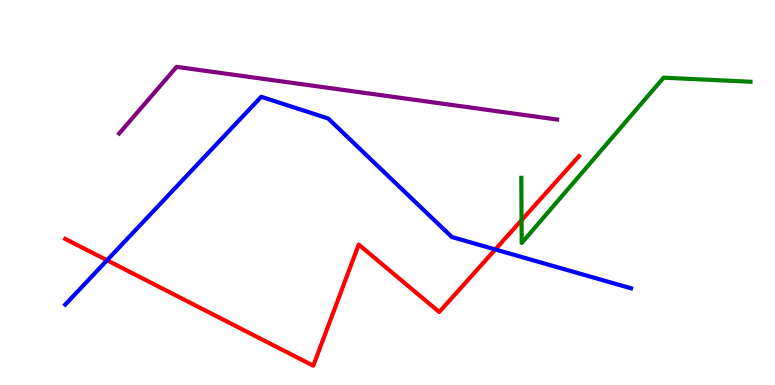[{'lines': ['blue', 'red'], 'intersections': [{'x': 1.38, 'y': 3.24}, {'x': 6.39, 'y': 3.52}]}, {'lines': ['green', 'red'], 'intersections': [{'x': 6.73, 'y': 4.28}]}, {'lines': ['purple', 'red'], 'intersections': []}, {'lines': ['blue', 'green'], 'intersections': []}, {'lines': ['blue', 'purple'], 'intersections': []}, {'lines': ['green', 'purple'], 'intersections': []}]